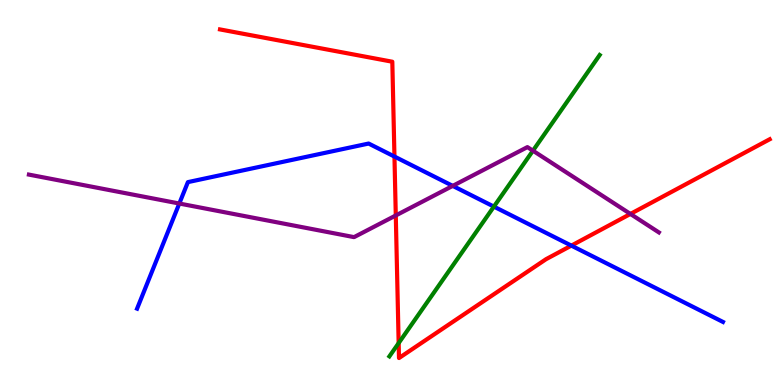[{'lines': ['blue', 'red'], 'intersections': [{'x': 5.09, 'y': 5.93}, {'x': 7.37, 'y': 3.62}]}, {'lines': ['green', 'red'], 'intersections': [{'x': 5.14, 'y': 1.09}]}, {'lines': ['purple', 'red'], 'intersections': [{'x': 5.11, 'y': 4.4}, {'x': 8.13, 'y': 4.44}]}, {'lines': ['blue', 'green'], 'intersections': [{'x': 6.37, 'y': 4.63}]}, {'lines': ['blue', 'purple'], 'intersections': [{'x': 2.31, 'y': 4.71}, {'x': 5.84, 'y': 5.17}]}, {'lines': ['green', 'purple'], 'intersections': [{'x': 6.88, 'y': 6.09}]}]